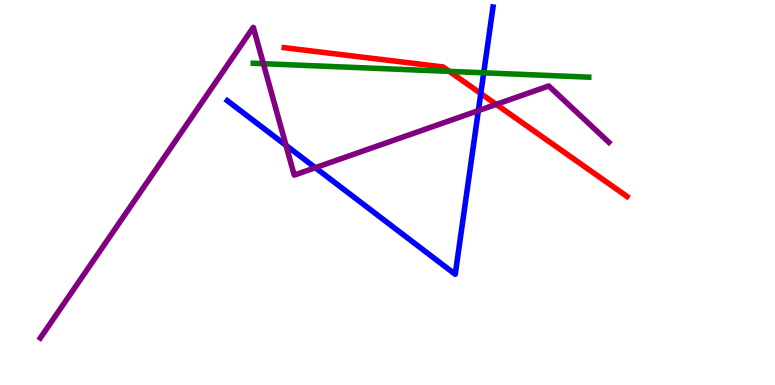[{'lines': ['blue', 'red'], 'intersections': [{'x': 6.2, 'y': 7.57}]}, {'lines': ['green', 'red'], 'intersections': [{'x': 5.8, 'y': 8.15}]}, {'lines': ['purple', 'red'], 'intersections': [{'x': 6.4, 'y': 7.29}]}, {'lines': ['blue', 'green'], 'intersections': [{'x': 6.24, 'y': 8.11}]}, {'lines': ['blue', 'purple'], 'intersections': [{'x': 3.69, 'y': 6.22}, {'x': 4.07, 'y': 5.64}, {'x': 6.17, 'y': 7.13}]}, {'lines': ['green', 'purple'], 'intersections': [{'x': 3.4, 'y': 8.35}]}]